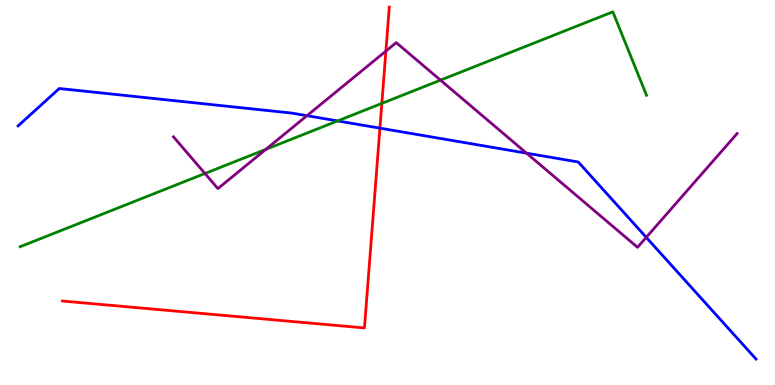[{'lines': ['blue', 'red'], 'intersections': [{'x': 4.9, 'y': 6.67}]}, {'lines': ['green', 'red'], 'intersections': [{'x': 4.93, 'y': 7.31}]}, {'lines': ['purple', 'red'], 'intersections': [{'x': 4.98, 'y': 8.67}]}, {'lines': ['blue', 'green'], 'intersections': [{'x': 4.36, 'y': 6.86}]}, {'lines': ['blue', 'purple'], 'intersections': [{'x': 3.96, 'y': 6.99}, {'x': 6.79, 'y': 6.02}, {'x': 8.34, 'y': 3.83}]}, {'lines': ['green', 'purple'], 'intersections': [{'x': 2.64, 'y': 5.49}, {'x': 3.43, 'y': 6.12}, {'x': 5.68, 'y': 7.92}]}]